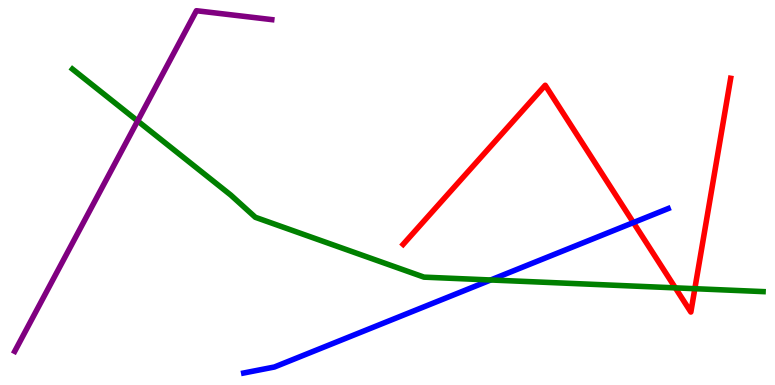[{'lines': ['blue', 'red'], 'intersections': [{'x': 8.17, 'y': 4.22}]}, {'lines': ['green', 'red'], 'intersections': [{'x': 8.71, 'y': 2.52}, {'x': 8.97, 'y': 2.5}]}, {'lines': ['purple', 'red'], 'intersections': []}, {'lines': ['blue', 'green'], 'intersections': [{'x': 6.33, 'y': 2.73}]}, {'lines': ['blue', 'purple'], 'intersections': []}, {'lines': ['green', 'purple'], 'intersections': [{'x': 1.78, 'y': 6.86}]}]